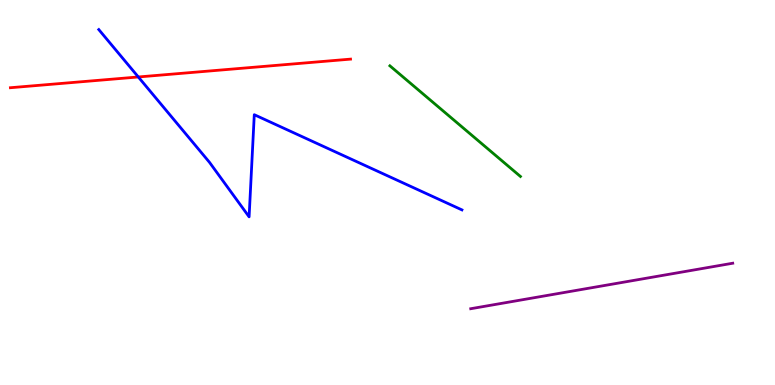[{'lines': ['blue', 'red'], 'intersections': [{'x': 1.78, 'y': 8.0}]}, {'lines': ['green', 'red'], 'intersections': []}, {'lines': ['purple', 'red'], 'intersections': []}, {'lines': ['blue', 'green'], 'intersections': []}, {'lines': ['blue', 'purple'], 'intersections': []}, {'lines': ['green', 'purple'], 'intersections': []}]